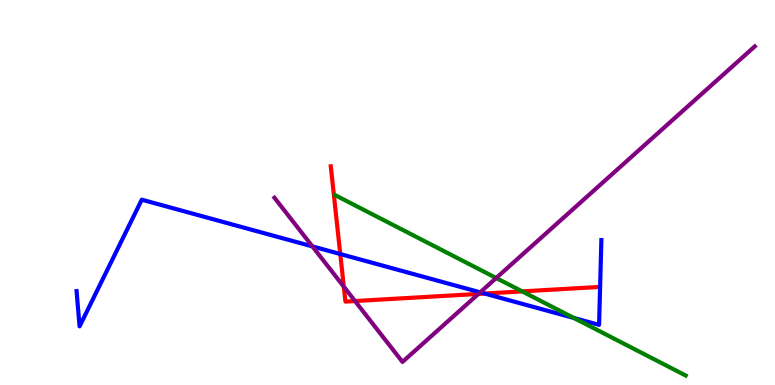[{'lines': ['blue', 'red'], 'intersections': [{'x': 4.39, 'y': 3.4}, {'x': 6.25, 'y': 2.38}]}, {'lines': ['green', 'red'], 'intersections': [{'x': 6.74, 'y': 2.43}]}, {'lines': ['purple', 'red'], 'intersections': [{'x': 4.44, 'y': 2.55}, {'x': 4.58, 'y': 2.18}, {'x': 6.17, 'y': 2.37}]}, {'lines': ['blue', 'green'], 'intersections': [{'x': 7.4, 'y': 1.74}]}, {'lines': ['blue', 'purple'], 'intersections': [{'x': 4.03, 'y': 3.6}, {'x': 6.2, 'y': 2.41}]}, {'lines': ['green', 'purple'], 'intersections': [{'x': 6.4, 'y': 2.78}]}]